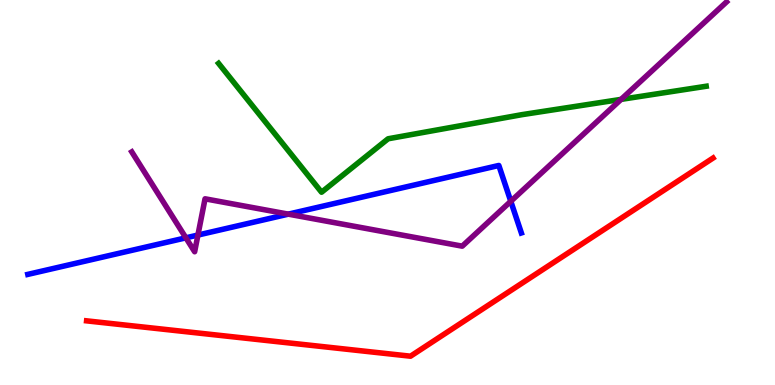[{'lines': ['blue', 'red'], 'intersections': []}, {'lines': ['green', 'red'], 'intersections': []}, {'lines': ['purple', 'red'], 'intersections': []}, {'lines': ['blue', 'green'], 'intersections': []}, {'lines': ['blue', 'purple'], 'intersections': [{'x': 2.4, 'y': 3.82}, {'x': 2.55, 'y': 3.89}, {'x': 3.72, 'y': 4.44}, {'x': 6.59, 'y': 4.77}]}, {'lines': ['green', 'purple'], 'intersections': [{'x': 8.01, 'y': 7.42}]}]